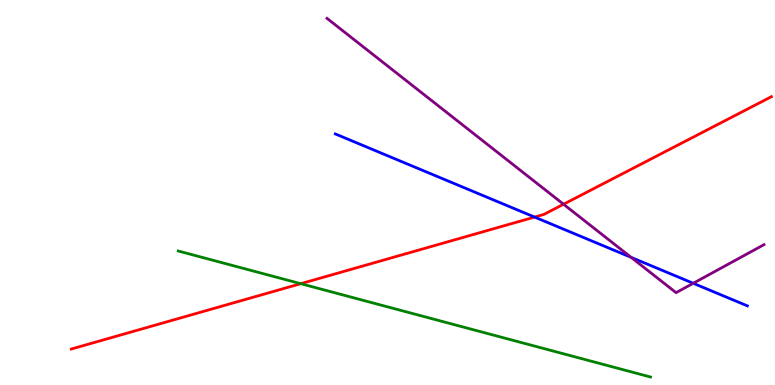[{'lines': ['blue', 'red'], 'intersections': [{'x': 6.9, 'y': 4.36}]}, {'lines': ['green', 'red'], 'intersections': [{'x': 3.88, 'y': 2.63}]}, {'lines': ['purple', 'red'], 'intersections': [{'x': 7.27, 'y': 4.69}]}, {'lines': ['blue', 'green'], 'intersections': []}, {'lines': ['blue', 'purple'], 'intersections': [{'x': 8.14, 'y': 3.31}, {'x': 8.95, 'y': 2.64}]}, {'lines': ['green', 'purple'], 'intersections': []}]